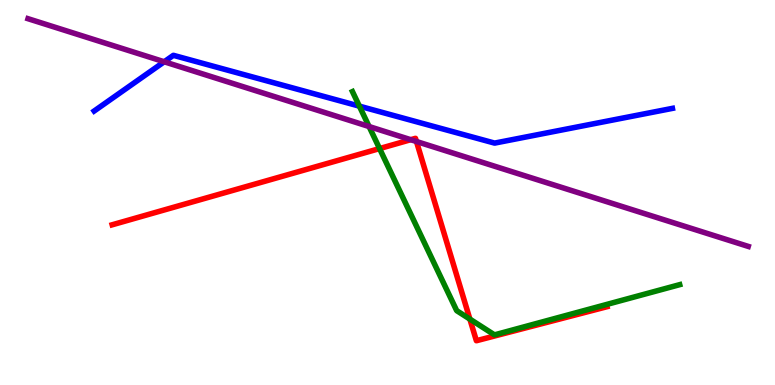[{'lines': ['blue', 'red'], 'intersections': []}, {'lines': ['green', 'red'], 'intersections': [{'x': 4.9, 'y': 6.14}, {'x': 6.06, 'y': 1.71}]}, {'lines': ['purple', 'red'], 'intersections': [{'x': 5.3, 'y': 6.37}, {'x': 5.37, 'y': 6.32}]}, {'lines': ['blue', 'green'], 'intersections': [{'x': 4.64, 'y': 7.24}]}, {'lines': ['blue', 'purple'], 'intersections': [{'x': 2.12, 'y': 8.4}]}, {'lines': ['green', 'purple'], 'intersections': [{'x': 4.76, 'y': 6.71}]}]